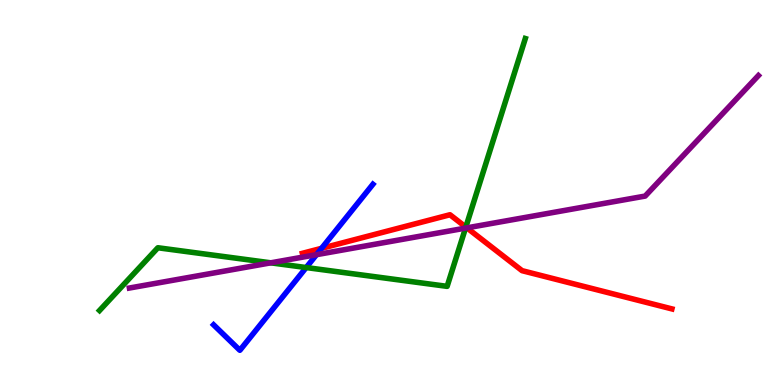[{'lines': ['blue', 'red'], 'intersections': [{'x': 4.15, 'y': 3.55}]}, {'lines': ['green', 'red'], 'intersections': [{'x': 6.01, 'y': 4.1}]}, {'lines': ['purple', 'red'], 'intersections': [{'x': 6.02, 'y': 4.08}]}, {'lines': ['blue', 'green'], 'intersections': [{'x': 3.95, 'y': 3.05}]}, {'lines': ['blue', 'purple'], 'intersections': [{'x': 4.08, 'y': 3.39}]}, {'lines': ['green', 'purple'], 'intersections': [{'x': 3.49, 'y': 3.17}, {'x': 6.01, 'y': 4.08}]}]